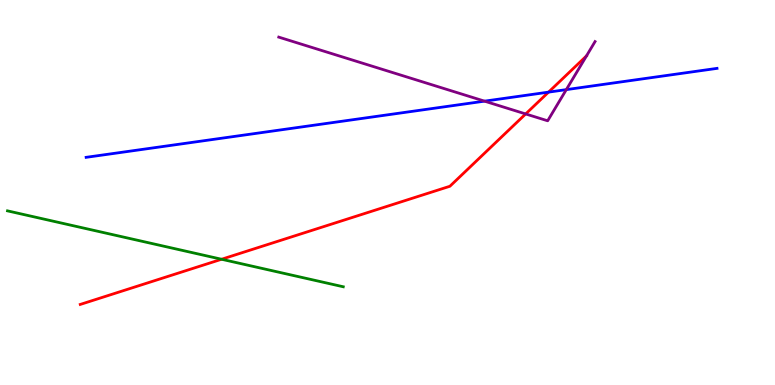[{'lines': ['blue', 'red'], 'intersections': [{'x': 7.08, 'y': 7.61}]}, {'lines': ['green', 'red'], 'intersections': [{'x': 2.86, 'y': 3.27}]}, {'lines': ['purple', 'red'], 'intersections': [{'x': 6.78, 'y': 7.04}, {'x': 7.57, 'y': 8.55}]}, {'lines': ['blue', 'green'], 'intersections': []}, {'lines': ['blue', 'purple'], 'intersections': [{'x': 6.25, 'y': 7.37}, {'x': 7.31, 'y': 7.67}]}, {'lines': ['green', 'purple'], 'intersections': []}]